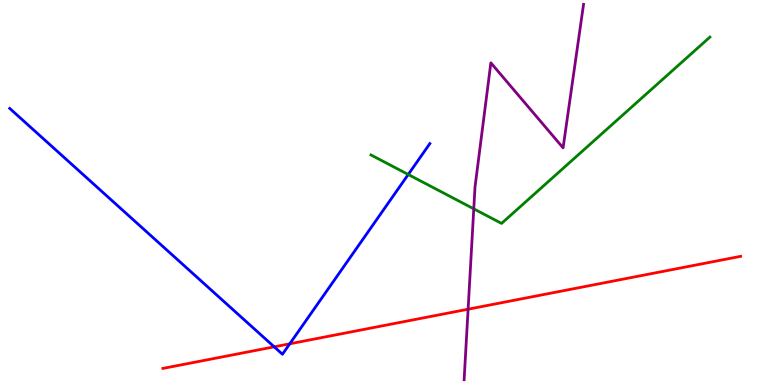[{'lines': ['blue', 'red'], 'intersections': [{'x': 3.54, 'y': 0.992}, {'x': 3.74, 'y': 1.07}]}, {'lines': ['green', 'red'], 'intersections': []}, {'lines': ['purple', 'red'], 'intersections': [{'x': 6.04, 'y': 1.97}]}, {'lines': ['blue', 'green'], 'intersections': [{'x': 5.27, 'y': 5.47}]}, {'lines': ['blue', 'purple'], 'intersections': []}, {'lines': ['green', 'purple'], 'intersections': [{'x': 6.11, 'y': 4.58}]}]